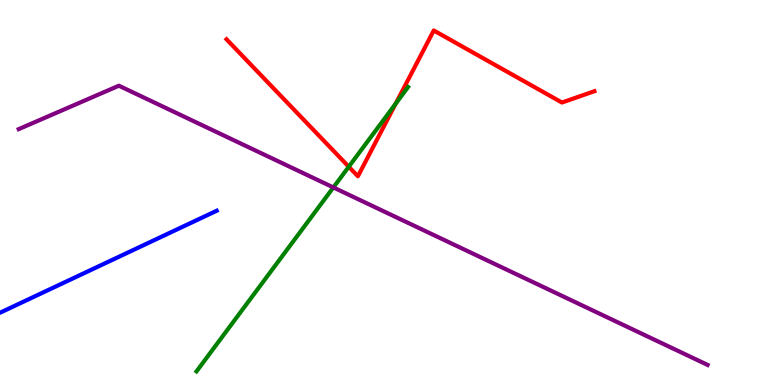[{'lines': ['blue', 'red'], 'intersections': []}, {'lines': ['green', 'red'], 'intersections': [{'x': 4.5, 'y': 5.67}, {'x': 5.11, 'y': 7.31}]}, {'lines': ['purple', 'red'], 'intersections': []}, {'lines': ['blue', 'green'], 'intersections': []}, {'lines': ['blue', 'purple'], 'intersections': []}, {'lines': ['green', 'purple'], 'intersections': [{'x': 4.3, 'y': 5.13}]}]